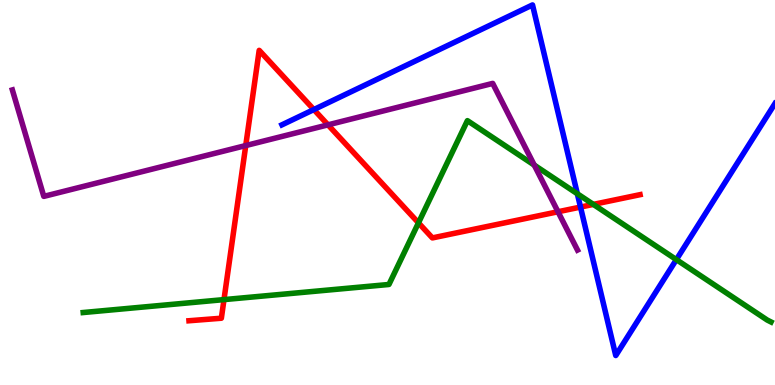[{'lines': ['blue', 'red'], 'intersections': [{'x': 4.05, 'y': 7.15}, {'x': 7.49, 'y': 4.62}]}, {'lines': ['green', 'red'], 'intersections': [{'x': 2.89, 'y': 2.22}, {'x': 5.4, 'y': 4.21}, {'x': 7.66, 'y': 4.69}]}, {'lines': ['purple', 'red'], 'intersections': [{'x': 3.17, 'y': 6.22}, {'x': 4.23, 'y': 6.76}, {'x': 7.2, 'y': 4.5}]}, {'lines': ['blue', 'green'], 'intersections': [{'x': 7.45, 'y': 4.97}, {'x': 8.73, 'y': 3.26}]}, {'lines': ['blue', 'purple'], 'intersections': []}, {'lines': ['green', 'purple'], 'intersections': [{'x': 6.89, 'y': 5.71}]}]